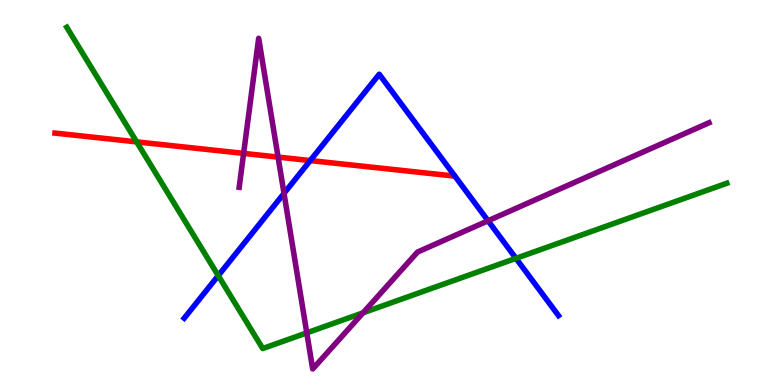[{'lines': ['blue', 'red'], 'intersections': [{'x': 4.0, 'y': 5.83}]}, {'lines': ['green', 'red'], 'intersections': [{'x': 1.76, 'y': 6.31}]}, {'lines': ['purple', 'red'], 'intersections': [{'x': 3.14, 'y': 6.02}, {'x': 3.59, 'y': 5.92}]}, {'lines': ['blue', 'green'], 'intersections': [{'x': 2.82, 'y': 2.84}, {'x': 6.66, 'y': 3.29}]}, {'lines': ['blue', 'purple'], 'intersections': [{'x': 3.66, 'y': 4.98}, {'x': 6.3, 'y': 4.27}]}, {'lines': ['green', 'purple'], 'intersections': [{'x': 3.96, 'y': 1.35}, {'x': 4.68, 'y': 1.87}]}]